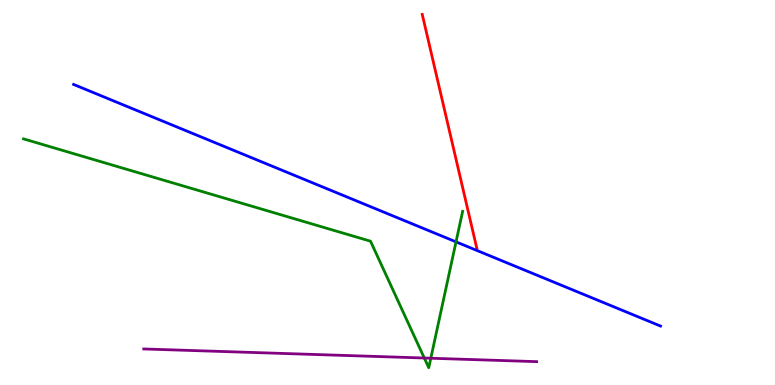[{'lines': ['blue', 'red'], 'intersections': []}, {'lines': ['green', 'red'], 'intersections': []}, {'lines': ['purple', 'red'], 'intersections': []}, {'lines': ['blue', 'green'], 'intersections': [{'x': 5.88, 'y': 3.72}]}, {'lines': ['blue', 'purple'], 'intersections': []}, {'lines': ['green', 'purple'], 'intersections': [{'x': 5.47, 'y': 0.701}, {'x': 5.56, 'y': 0.695}]}]